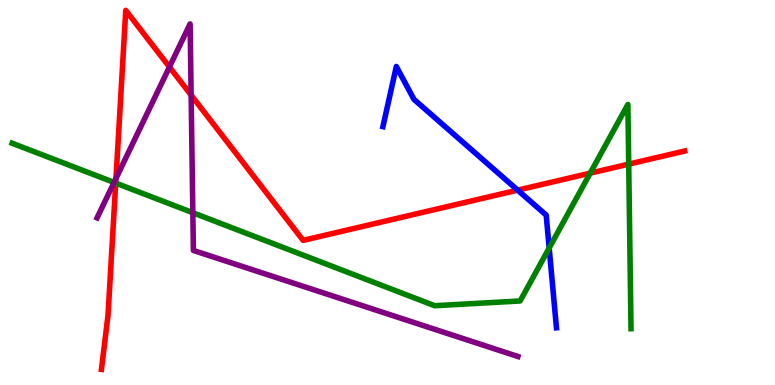[{'lines': ['blue', 'red'], 'intersections': [{'x': 6.68, 'y': 5.06}]}, {'lines': ['green', 'red'], 'intersections': [{'x': 1.49, 'y': 5.25}, {'x': 7.62, 'y': 5.5}, {'x': 8.11, 'y': 5.74}]}, {'lines': ['purple', 'red'], 'intersections': [{'x': 1.5, 'y': 5.37}, {'x': 2.19, 'y': 8.26}, {'x': 2.47, 'y': 7.53}]}, {'lines': ['blue', 'green'], 'intersections': [{'x': 7.09, 'y': 3.56}]}, {'lines': ['blue', 'purple'], 'intersections': []}, {'lines': ['green', 'purple'], 'intersections': [{'x': 1.47, 'y': 5.26}, {'x': 2.49, 'y': 4.47}]}]